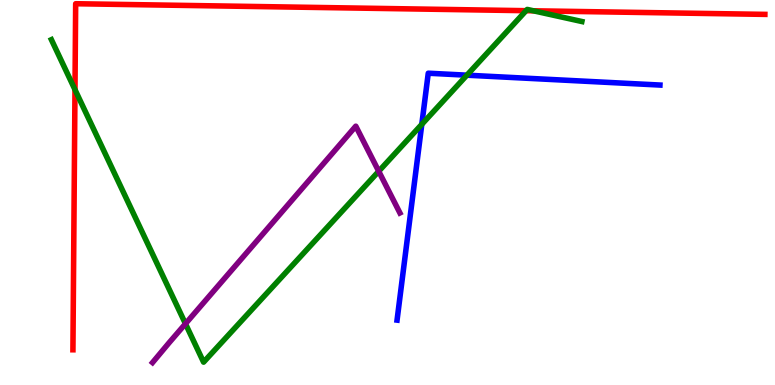[{'lines': ['blue', 'red'], 'intersections': []}, {'lines': ['green', 'red'], 'intersections': [{'x': 0.968, 'y': 7.67}, {'x': 6.79, 'y': 9.72}, {'x': 6.88, 'y': 9.72}]}, {'lines': ['purple', 'red'], 'intersections': []}, {'lines': ['blue', 'green'], 'intersections': [{'x': 5.44, 'y': 6.77}, {'x': 6.02, 'y': 8.05}]}, {'lines': ['blue', 'purple'], 'intersections': []}, {'lines': ['green', 'purple'], 'intersections': [{'x': 2.39, 'y': 1.59}, {'x': 4.89, 'y': 5.55}]}]